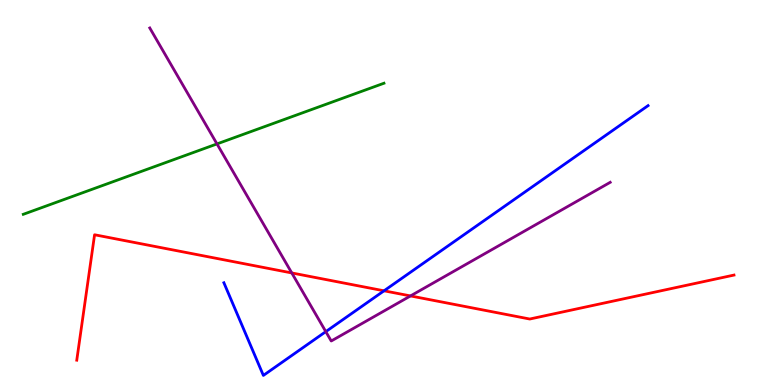[{'lines': ['blue', 'red'], 'intersections': [{'x': 4.96, 'y': 2.45}]}, {'lines': ['green', 'red'], 'intersections': []}, {'lines': ['purple', 'red'], 'intersections': [{'x': 3.76, 'y': 2.91}, {'x': 5.3, 'y': 2.31}]}, {'lines': ['blue', 'green'], 'intersections': []}, {'lines': ['blue', 'purple'], 'intersections': [{'x': 4.2, 'y': 1.39}]}, {'lines': ['green', 'purple'], 'intersections': [{'x': 2.8, 'y': 6.26}]}]